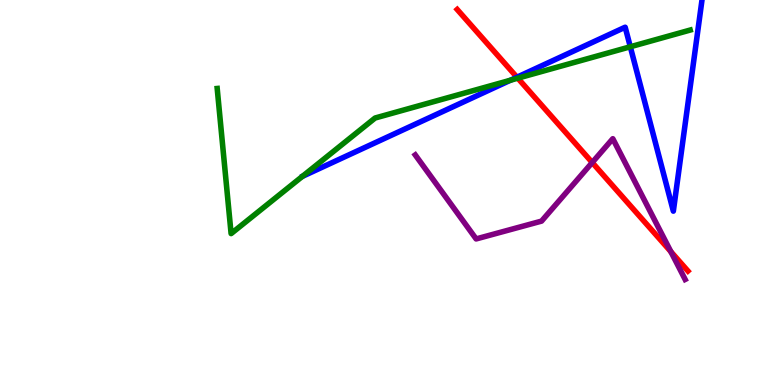[{'lines': ['blue', 'red'], 'intersections': [{'x': 6.67, 'y': 7.99}]}, {'lines': ['green', 'red'], 'intersections': [{'x': 6.68, 'y': 7.97}]}, {'lines': ['purple', 'red'], 'intersections': [{'x': 7.64, 'y': 5.78}, {'x': 8.66, 'y': 3.46}]}, {'lines': ['blue', 'green'], 'intersections': [{'x': 6.59, 'y': 7.92}, {'x': 8.13, 'y': 8.79}]}, {'lines': ['blue', 'purple'], 'intersections': []}, {'lines': ['green', 'purple'], 'intersections': []}]